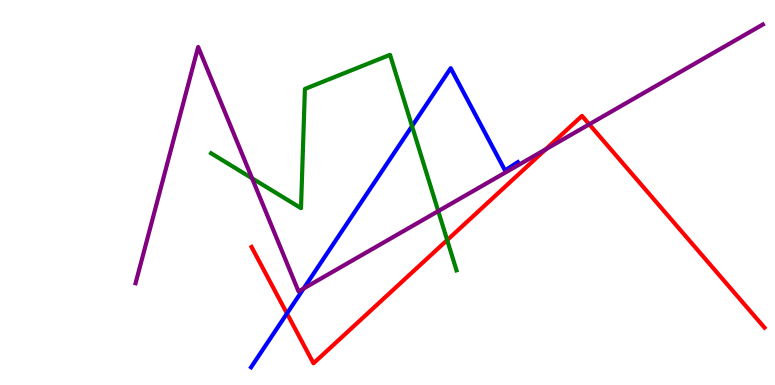[{'lines': ['blue', 'red'], 'intersections': [{'x': 3.7, 'y': 1.86}]}, {'lines': ['green', 'red'], 'intersections': [{'x': 5.77, 'y': 3.76}]}, {'lines': ['purple', 'red'], 'intersections': [{'x': 7.04, 'y': 6.12}, {'x': 7.6, 'y': 6.77}]}, {'lines': ['blue', 'green'], 'intersections': [{'x': 5.32, 'y': 6.72}]}, {'lines': ['blue', 'purple'], 'intersections': [{'x': 3.92, 'y': 2.51}]}, {'lines': ['green', 'purple'], 'intersections': [{'x': 3.25, 'y': 5.37}, {'x': 5.65, 'y': 4.52}]}]